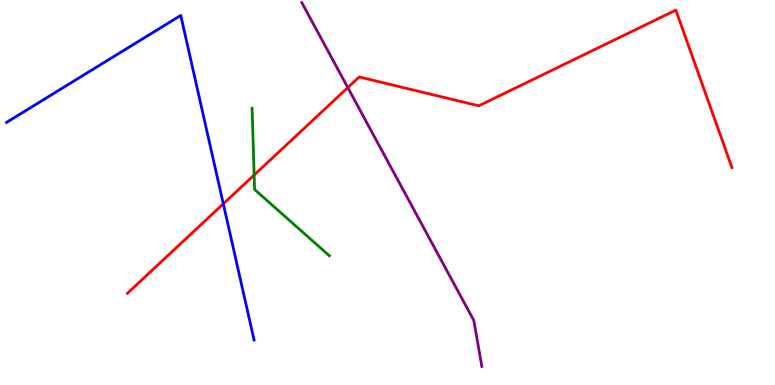[{'lines': ['blue', 'red'], 'intersections': [{'x': 2.88, 'y': 4.71}]}, {'lines': ['green', 'red'], 'intersections': [{'x': 3.28, 'y': 5.45}]}, {'lines': ['purple', 'red'], 'intersections': [{'x': 4.49, 'y': 7.72}]}, {'lines': ['blue', 'green'], 'intersections': []}, {'lines': ['blue', 'purple'], 'intersections': []}, {'lines': ['green', 'purple'], 'intersections': []}]